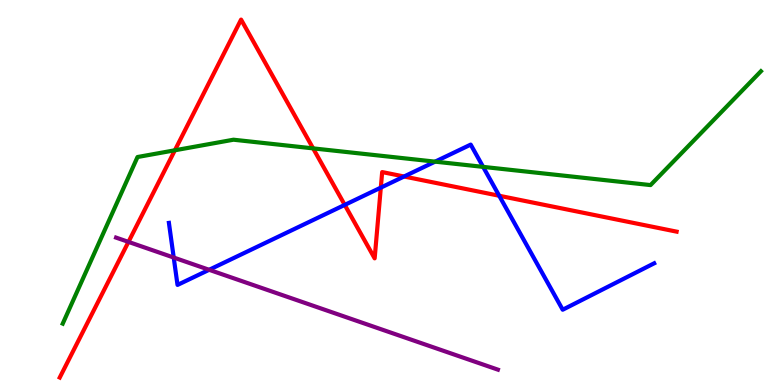[{'lines': ['blue', 'red'], 'intersections': [{'x': 4.45, 'y': 4.68}, {'x': 4.91, 'y': 5.13}, {'x': 5.21, 'y': 5.42}, {'x': 6.44, 'y': 4.92}]}, {'lines': ['green', 'red'], 'intersections': [{'x': 2.26, 'y': 6.1}, {'x': 4.04, 'y': 6.15}]}, {'lines': ['purple', 'red'], 'intersections': [{'x': 1.66, 'y': 3.72}]}, {'lines': ['blue', 'green'], 'intersections': [{'x': 5.61, 'y': 5.8}, {'x': 6.23, 'y': 5.67}]}, {'lines': ['blue', 'purple'], 'intersections': [{'x': 2.24, 'y': 3.31}, {'x': 2.7, 'y': 2.99}]}, {'lines': ['green', 'purple'], 'intersections': []}]